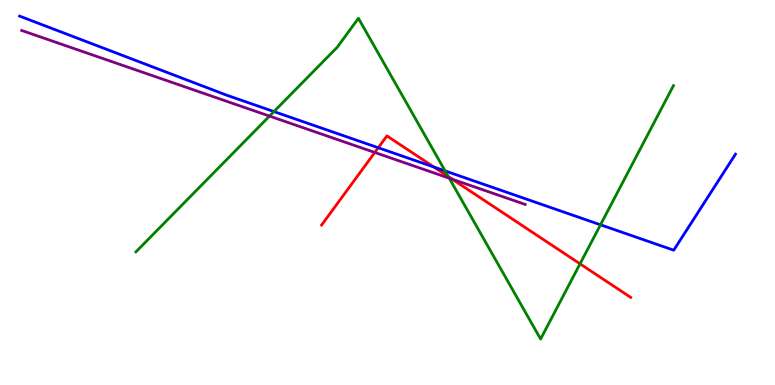[{'lines': ['blue', 'red'], 'intersections': [{'x': 4.88, 'y': 6.16}, {'x': 5.6, 'y': 5.66}]}, {'lines': ['green', 'red'], 'intersections': [{'x': 5.78, 'y': 5.41}, {'x': 7.48, 'y': 3.15}]}, {'lines': ['purple', 'red'], 'intersections': [{'x': 4.84, 'y': 6.04}, {'x': 5.84, 'y': 5.34}]}, {'lines': ['blue', 'green'], 'intersections': [{'x': 3.53, 'y': 7.1}, {'x': 5.74, 'y': 5.56}, {'x': 7.75, 'y': 4.16}]}, {'lines': ['blue', 'purple'], 'intersections': []}, {'lines': ['green', 'purple'], 'intersections': [{'x': 3.48, 'y': 6.98}, {'x': 5.8, 'y': 5.37}]}]